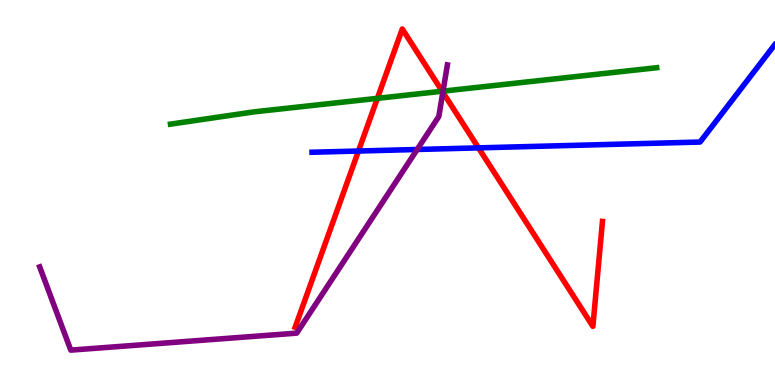[{'lines': ['blue', 'red'], 'intersections': [{'x': 4.63, 'y': 6.08}, {'x': 6.17, 'y': 6.16}]}, {'lines': ['green', 'red'], 'intersections': [{'x': 4.87, 'y': 7.45}, {'x': 5.71, 'y': 7.63}]}, {'lines': ['purple', 'red'], 'intersections': [{'x': 5.71, 'y': 7.6}]}, {'lines': ['blue', 'green'], 'intersections': []}, {'lines': ['blue', 'purple'], 'intersections': [{'x': 5.38, 'y': 6.12}]}, {'lines': ['green', 'purple'], 'intersections': [{'x': 5.72, 'y': 7.63}]}]